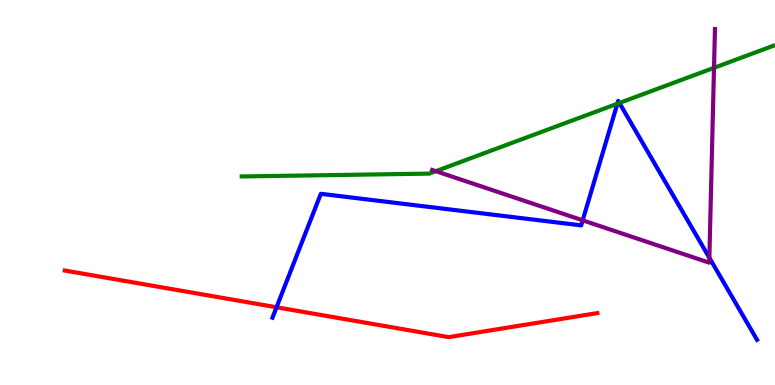[{'lines': ['blue', 'red'], 'intersections': [{'x': 3.57, 'y': 2.02}]}, {'lines': ['green', 'red'], 'intersections': []}, {'lines': ['purple', 'red'], 'intersections': []}, {'lines': ['blue', 'green'], 'intersections': [{'x': 7.97, 'y': 7.31}, {'x': 7.99, 'y': 7.33}]}, {'lines': ['blue', 'purple'], 'intersections': [{'x': 7.52, 'y': 4.28}, {'x': 9.15, 'y': 3.3}]}, {'lines': ['green', 'purple'], 'intersections': [{'x': 5.62, 'y': 5.55}, {'x': 9.21, 'y': 8.24}]}]